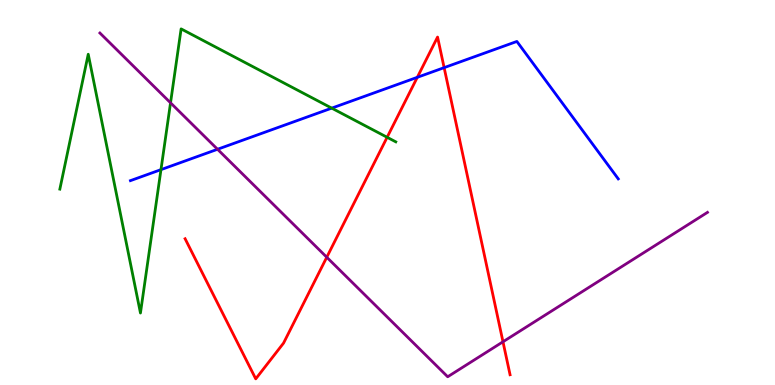[{'lines': ['blue', 'red'], 'intersections': [{'x': 5.38, 'y': 7.99}, {'x': 5.73, 'y': 8.24}]}, {'lines': ['green', 'red'], 'intersections': [{'x': 5.0, 'y': 6.43}]}, {'lines': ['purple', 'red'], 'intersections': [{'x': 4.22, 'y': 3.32}, {'x': 6.49, 'y': 1.12}]}, {'lines': ['blue', 'green'], 'intersections': [{'x': 2.08, 'y': 5.59}, {'x': 4.28, 'y': 7.19}]}, {'lines': ['blue', 'purple'], 'intersections': [{'x': 2.81, 'y': 6.12}]}, {'lines': ['green', 'purple'], 'intersections': [{'x': 2.2, 'y': 7.33}]}]